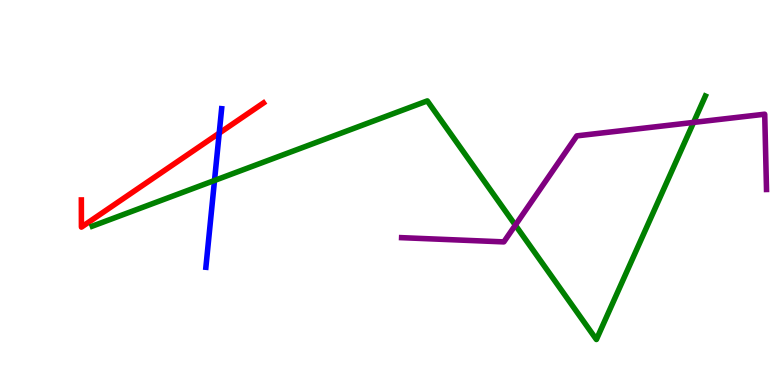[{'lines': ['blue', 'red'], 'intersections': [{'x': 2.83, 'y': 6.54}]}, {'lines': ['green', 'red'], 'intersections': []}, {'lines': ['purple', 'red'], 'intersections': []}, {'lines': ['blue', 'green'], 'intersections': [{'x': 2.77, 'y': 5.31}]}, {'lines': ['blue', 'purple'], 'intersections': []}, {'lines': ['green', 'purple'], 'intersections': [{'x': 6.65, 'y': 4.15}, {'x': 8.95, 'y': 6.82}]}]